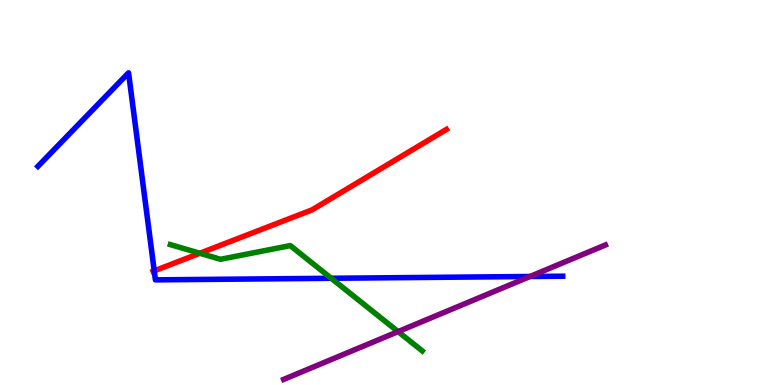[{'lines': ['blue', 'red'], 'intersections': [{'x': 1.99, 'y': 2.96}]}, {'lines': ['green', 'red'], 'intersections': [{'x': 2.58, 'y': 3.42}]}, {'lines': ['purple', 'red'], 'intersections': []}, {'lines': ['blue', 'green'], 'intersections': [{'x': 4.27, 'y': 2.77}]}, {'lines': ['blue', 'purple'], 'intersections': [{'x': 6.84, 'y': 2.82}]}, {'lines': ['green', 'purple'], 'intersections': [{'x': 5.14, 'y': 1.39}]}]